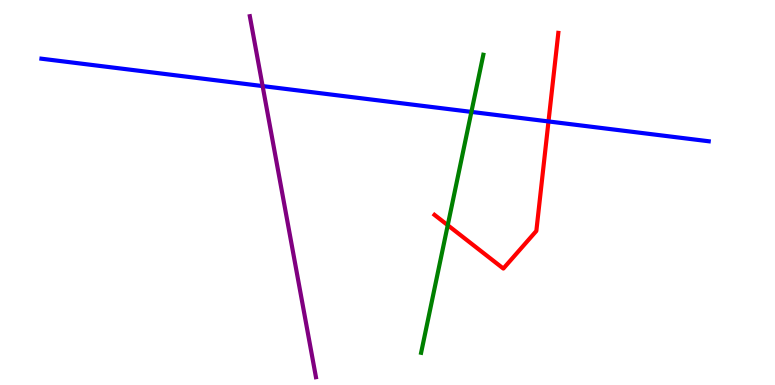[{'lines': ['blue', 'red'], 'intersections': [{'x': 7.08, 'y': 6.85}]}, {'lines': ['green', 'red'], 'intersections': [{'x': 5.78, 'y': 4.15}]}, {'lines': ['purple', 'red'], 'intersections': []}, {'lines': ['blue', 'green'], 'intersections': [{'x': 6.08, 'y': 7.09}]}, {'lines': ['blue', 'purple'], 'intersections': [{'x': 3.39, 'y': 7.76}]}, {'lines': ['green', 'purple'], 'intersections': []}]